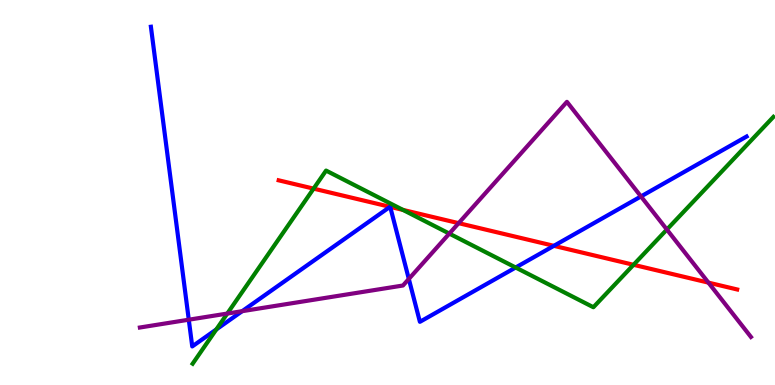[{'lines': ['blue', 'red'], 'intersections': [{'x': 5.03, 'y': 4.63}, {'x': 5.04, 'y': 4.63}, {'x': 7.15, 'y': 3.61}]}, {'lines': ['green', 'red'], 'intersections': [{'x': 4.05, 'y': 5.1}, {'x': 5.2, 'y': 4.55}, {'x': 8.17, 'y': 3.12}]}, {'lines': ['purple', 'red'], 'intersections': [{'x': 5.92, 'y': 4.2}, {'x': 9.14, 'y': 2.66}]}, {'lines': ['blue', 'green'], 'intersections': [{'x': 2.79, 'y': 1.44}, {'x': 6.65, 'y': 3.05}]}, {'lines': ['blue', 'purple'], 'intersections': [{'x': 2.44, 'y': 1.7}, {'x': 3.12, 'y': 1.92}, {'x': 5.28, 'y': 2.75}, {'x': 8.27, 'y': 4.9}]}, {'lines': ['green', 'purple'], 'intersections': [{'x': 2.93, 'y': 1.86}, {'x': 5.8, 'y': 3.93}, {'x': 8.6, 'y': 4.04}]}]